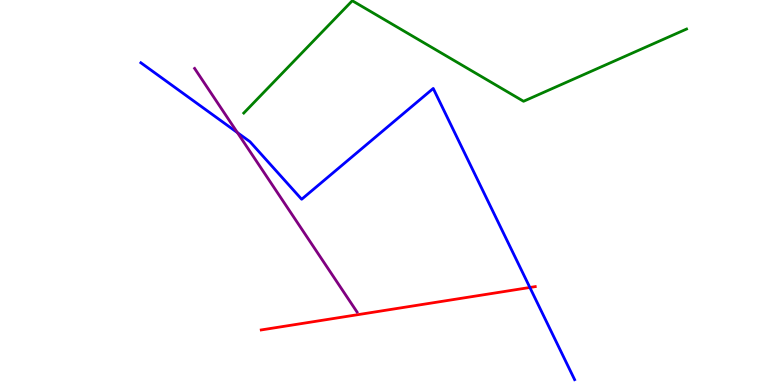[{'lines': ['blue', 'red'], 'intersections': [{'x': 6.84, 'y': 2.53}]}, {'lines': ['green', 'red'], 'intersections': []}, {'lines': ['purple', 'red'], 'intersections': []}, {'lines': ['blue', 'green'], 'intersections': []}, {'lines': ['blue', 'purple'], 'intersections': [{'x': 3.06, 'y': 6.56}]}, {'lines': ['green', 'purple'], 'intersections': []}]